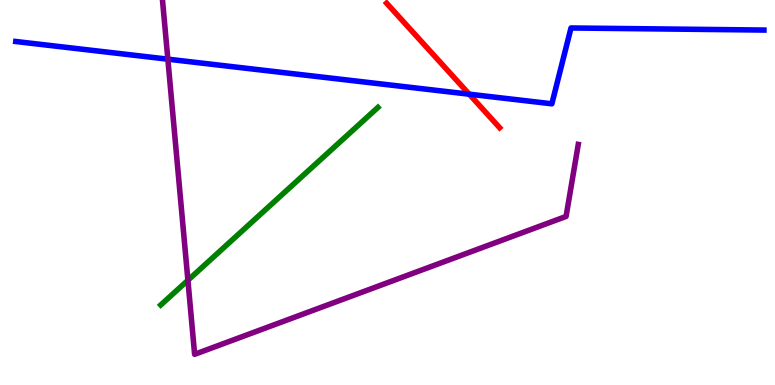[{'lines': ['blue', 'red'], 'intersections': [{'x': 6.05, 'y': 7.55}]}, {'lines': ['green', 'red'], 'intersections': []}, {'lines': ['purple', 'red'], 'intersections': []}, {'lines': ['blue', 'green'], 'intersections': []}, {'lines': ['blue', 'purple'], 'intersections': [{'x': 2.17, 'y': 8.46}]}, {'lines': ['green', 'purple'], 'intersections': [{'x': 2.42, 'y': 2.72}]}]